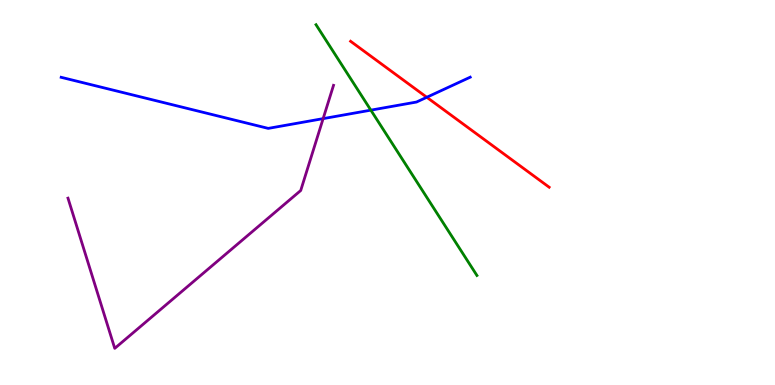[{'lines': ['blue', 'red'], 'intersections': [{'x': 5.51, 'y': 7.47}]}, {'lines': ['green', 'red'], 'intersections': []}, {'lines': ['purple', 'red'], 'intersections': []}, {'lines': ['blue', 'green'], 'intersections': [{'x': 4.79, 'y': 7.14}]}, {'lines': ['blue', 'purple'], 'intersections': [{'x': 4.17, 'y': 6.92}]}, {'lines': ['green', 'purple'], 'intersections': []}]